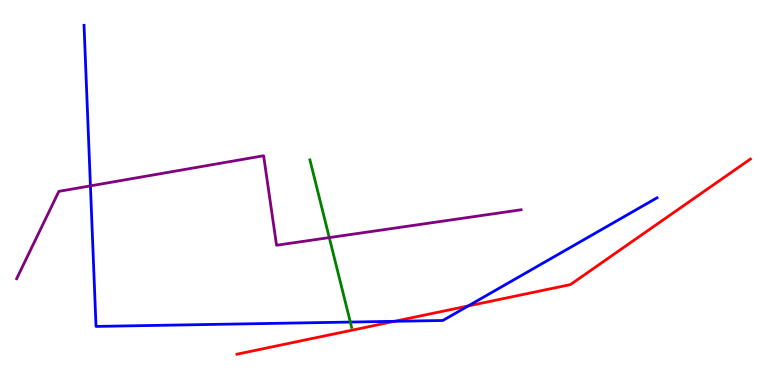[{'lines': ['blue', 'red'], 'intersections': [{'x': 5.09, 'y': 1.65}, {'x': 6.04, 'y': 2.05}]}, {'lines': ['green', 'red'], 'intersections': []}, {'lines': ['purple', 'red'], 'intersections': []}, {'lines': ['blue', 'green'], 'intersections': [{'x': 4.52, 'y': 1.63}]}, {'lines': ['blue', 'purple'], 'intersections': [{'x': 1.17, 'y': 5.17}]}, {'lines': ['green', 'purple'], 'intersections': [{'x': 4.25, 'y': 3.83}]}]